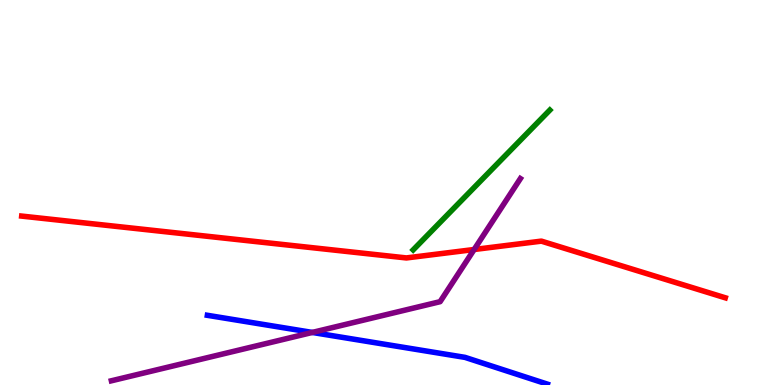[{'lines': ['blue', 'red'], 'intersections': []}, {'lines': ['green', 'red'], 'intersections': []}, {'lines': ['purple', 'red'], 'intersections': [{'x': 6.12, 'y': 3.52}]}, {'lines': ['blue', 'green'], 'intersections': []}, {'lines': ['blue', 'purple'], 'intersections': [{'x': 4.03, 'y': 1.37}]}, {'lines': ['green', 'purple'], 'intersections': []}]